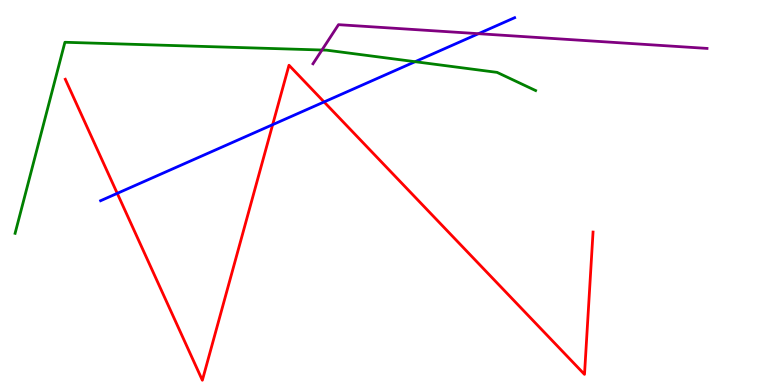[{'lines': ['blue', 'red'], 'intersections': [{'x': 1.51, 'y': 4.98}, {'x': 3.52, 'y': 6.76}, {'x': 4.18, 'y': 7.35}]}, {'lines': ['green', 'red'], 'intersections': []}, {'lines': ['purple', 'red'], 'intersections': []}, {'lines': ['blue', 'green'], 'intersections': [{'x': 5.36, 'y': 8.4}]}, {'lines': ['blue', 'purple'], 'intersections': [{'x': 6.17, 'y': 9.13}]}, {'lines': ['green', 'purple'], 'intersections': [{'x': 4.15, 'y': 8.7}]}]